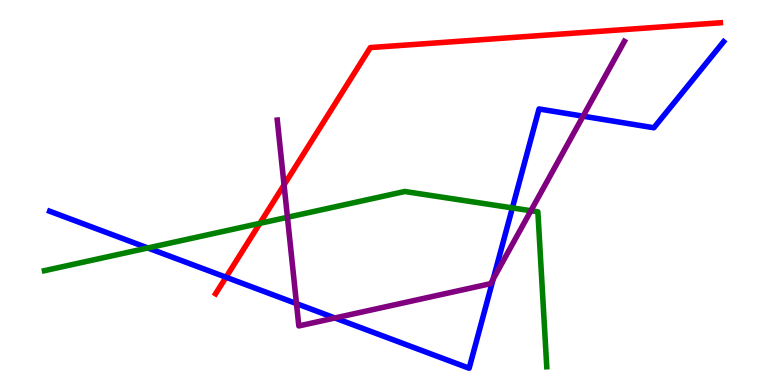[{'lines': ['blue', 'red'], 'intersections': [{'x': 2.92, 'y': 2.8}]}, {'lines': ['green', 'red'], 'intersections': [{'x': 3.35, 'y': 4.2}]}, {'lines': ['purple', 'red'], 'intersections': [{'x': 3.67, 'y': 5.2}]}, {'lines': ['blue', 'green'], 'intersections': [{'x': 1.91, 'y': 3.56}, {'x': 6.61, 'y': 4.6}]}, {'lines': ['blue', 'purple'], 'intersections': [{'x': 3.83, 'y': 2.11}, {'x': 4.32, 'y': 1.74}, {'x': 6.36, 'y': 2.75}, {'x': 7.52, 'y': 6.98}]}, {'lines': ['green', 'purple'], 'intersections': [{'x': 3.71, 'y': 4.36}, {'x': 6.85, 'y': 4.53}]}]